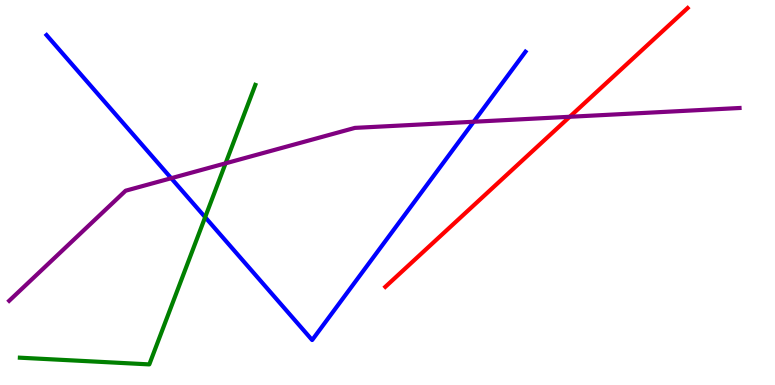[{'lines': ['blue', 'red'], 'intersections': []}, {'lines': ['green', 'red'], 'intersections': []}, {'lines': ['purple', 'red'], 'intersections': [{'x': 7.35, 'y': 6.97}]}, {'lines': ['blue', 'green'], 'intersections': [{'x': 2.65, 'y': 4.36}]}, {'lines': ['blue', 'purple'], 'intersections': [{'x': 2.21, 'y': 5.37}, {'x': 6.11, 'y': 6.84}]}, {'lines': ['green', 'purple'], 'intersections': [{'x': 2.91, 'y': 5.76}]}]